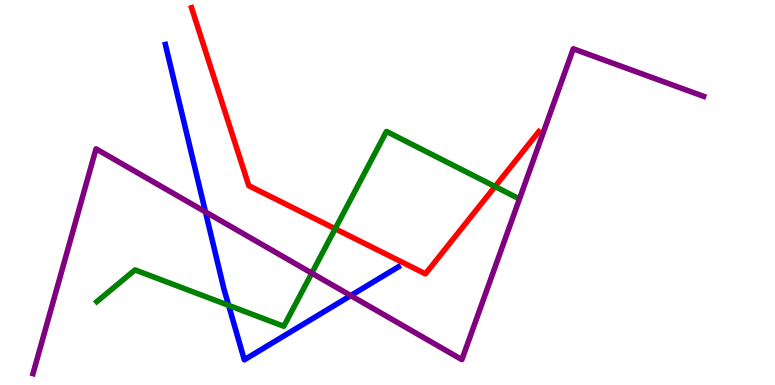[{'lines': ['blue', 'red'], 'intersections': []}, {'lines': ['green', 'red'], 'intersections': [{'x': 4.32, 'y': 4.06}, {'x': 6.39, 'y': 5.16}]}, {'lines': ['purple', 'red'], 'intersections': []}, {'lines': ['blue', 'green'], 'intersections': [{'x': 2.95, 'y': 2.07}]}, {'lines': ['blue', 'purple'], 'intersections': [{'x': 2.65, 'y': 4.5}, {'x': 4.53, 'y': 2.32}]}, {'lines': ['green', 'purple'], 'intersections': [{'x': 4.02, 'y': 2.91}]}]